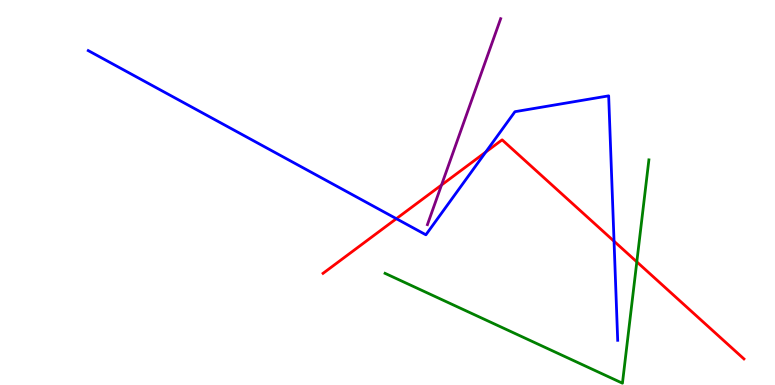[{'lines': ['blue', 'red'], 'intersections': [{'x': 5.11, 'y': 4.32}, {'x': 6.27, 'y': 6.05}, {'x': 7.92, 'y': 3.73}]}, {'lines': ['green', 'red'], 'intersections': [{'x': 8.22, 'y': 3.2}]}, {'lines': ['purple', 'red'], 'intersections': [{'x': 5.7, 'y': 5.19}]}, {'lines': ['blue', 'green'], 'intersections': []}, {'lines': ['blue', 'purple'], 'intersections': []}, {'lines': ['green', 'purple'], 'intersections': []}]